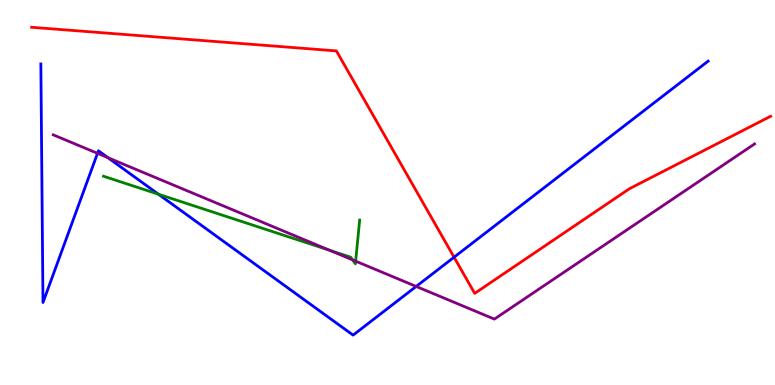[{'lines': ['blue', 'red'], 'intersections': [{'x': 5.86, 'y': 3.32}]}, {'lines': ['green', 'red'], 'intersections': []}, {'lines': ['purple', 'red'], 'intersections': []}, {'lines': ['blue', 'green'], 'intersections': [{'x': 2.04, 'y': 4.96}]}, {'lines': ['blue', 'purple'], 'intersections': [{'x': 1.26, 'y': 6.02}, {'x': 1.39, 'y': 5.9}, {'x': 5.37, 'y': 2.56}]}, {'lines': ['green', 'purple'], 'intersections': [{'x': 4.25, 'y': 3.5}, {'x': 4.55, 'y': 3.25}, {'x': 4.59, 'y': 3.22}]}]